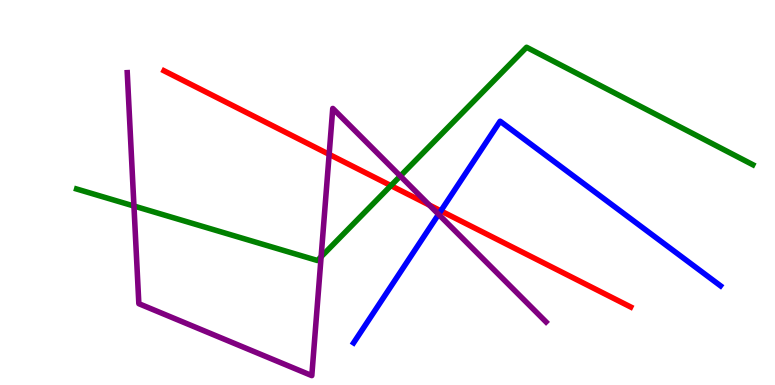[{'lines': ['blue', 'red'], 'intersections': [{'x': 5.69, 'y': 4.52}]}, {'lines': ['green', 'red'], 'intersections': [{'x': 5.04, 'y': 5.18}]}, {'lines': ['purple', 'red'], 'intersections': [{'x': 4.25, 'y': 5.99}, {'x': 5.54, 'y': 4.67}]}, {'lines': ['blue', 'green'], 'intersections': []}, {'lines': ['blue', 'purple'], 'intersections': [{'x': 5.66, 'y': 4.43}]}, {'lines': ['green', 'purple'], 'intersections': [{'x': 1.73, 'y': 4.65}, {'x': 4.14, 'y': 3.33}, {'x': 5.17, 'y': 5.43}]}]